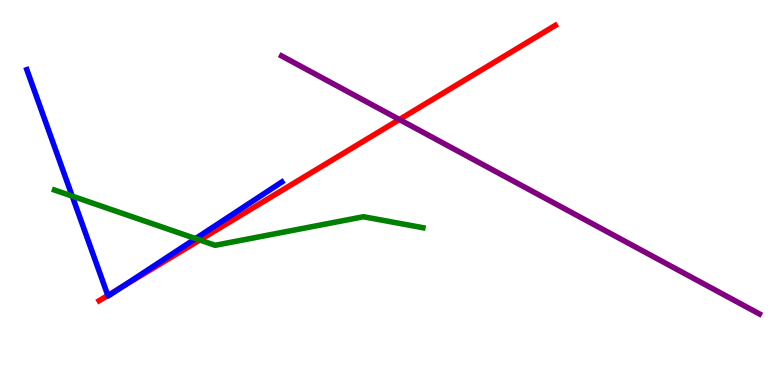[{'lines': ['blue', 'red'], 'intersections': [{'x': 1.39, 'y': 2.33}, {'x': 1.57, 'y': 2.55}]}, {'lines': ['green', 'red'], 'intersections': [{'x': 2.58, 'y': 3.77}]}, {'lines': ['purple', 'red'], 'intersections': [{'x': 5.15, 'y': 6.9}]}, {'lines': ['blue', 'green'], 'intersections': [{'x': 0.932, 'y': 4.91}, {'x': 2.52, 'y': 3.8}]}, {'lines': ['blue', 'purple'], 'intersections': []}, {'lines': ['green', 'purple'], 'intersections': []}]